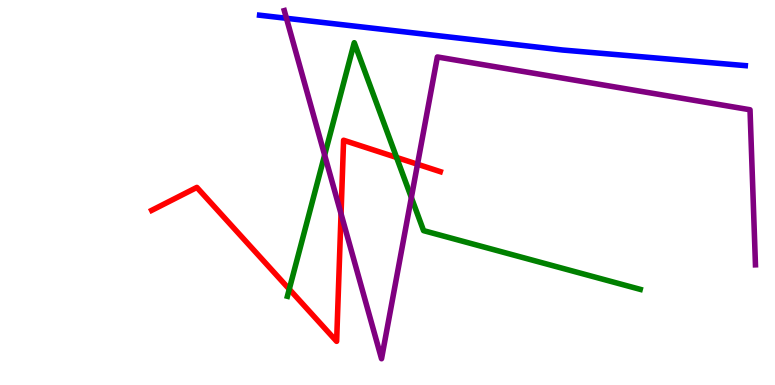[{'lines': ['blue', 'red'], 'intersections': []}, {'lines': ['green', 'red'], 'intersections': [{'x': 3.73, 'y': 2.49}, {'x': 5.12, 'y': 5.91}]}, {'lines': ['purple', 'red'], 'intersections': [{'x': 4.4, 'y': 4.45}, {'x': 5.39, 'y': 5.73}]}, {'lines': ['blue', 'green'], 'intersections': []}, {'lines': ['blue', 'purple'], 'intersections': [{'x': 3.7, 'y': 9.52}]}, {'lines': ['green', 'purple'], 'intersections': [{'x': 4.19, 'y': 5.97}, {'x': 5.31, 'y': 4.87}]}]